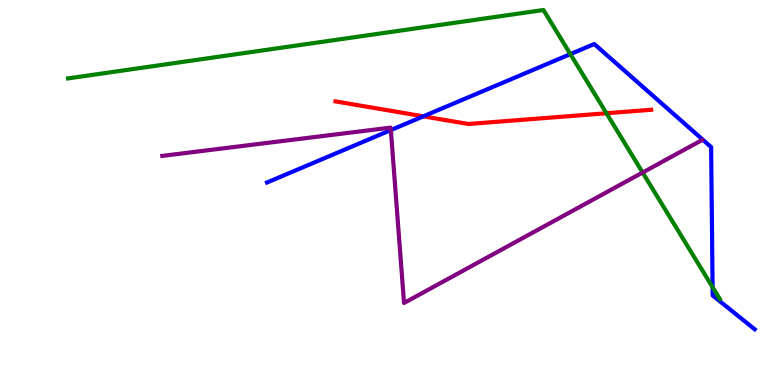[{'lines': ['blue', 'red'], 'intersections': [{'x': 5.46, 'y': 6.98}]}, {'lines': ['green', 'red'], 'intersections': [{'x': 7.83, 'y': 7.06}]}, {'lines': ['purple', 'red'], 'intersections': []}, {'lines': ['blue', 'green'], 'intersections': [{'x': 7.36, 'y': 8.59}, {'x': 9.19, 'y': 2.54}]}, {'lines': ['blue', 'purple'], 'intersections': [{'x': 5.04, 'y': 6.62}]}, {'lines': ['green', 'purple'], 'intersections': [{'x': 8.29, 'y': 5.52}]}]